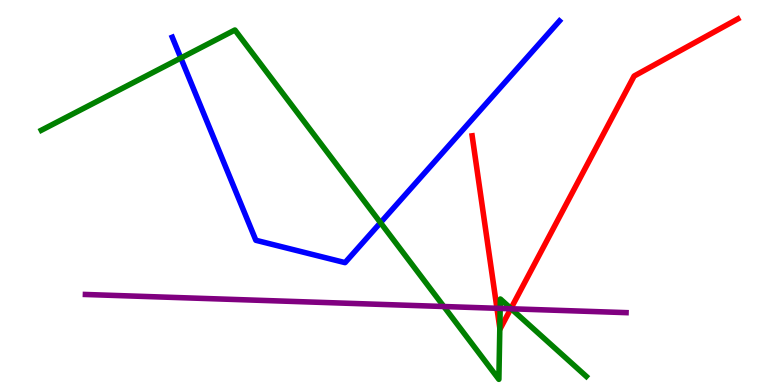[{'lines': ['blue', 'red'], 'intersections': []}, {'lines': ['green', 'red'], 'intersections': [{'x': 6.45, 'y': 1.48}, {'x': 6.59, 'y': 1.99}]}, {'lines': ['purple', 'red'], 'intersections': [{'x': 6.41, 'y': 1.99}, {'x': 6.59, 'y': 1.98}]}, {'lines': ['blue', 'green'], 'intersections': [{'x': 2.33, 'y': 8.49}, {'x': 4.91, 'y': 4.22}]}, {'lines': ['blue', 'purple'], 'intersections': []}, {'lines': ['green', 'purple'], 'intersections': [{'x': 5.73, 'y': 2.04}, {'x': 6.45, 'y': 1.99}, {'x': 6.6, 'y': 1.98}]}]